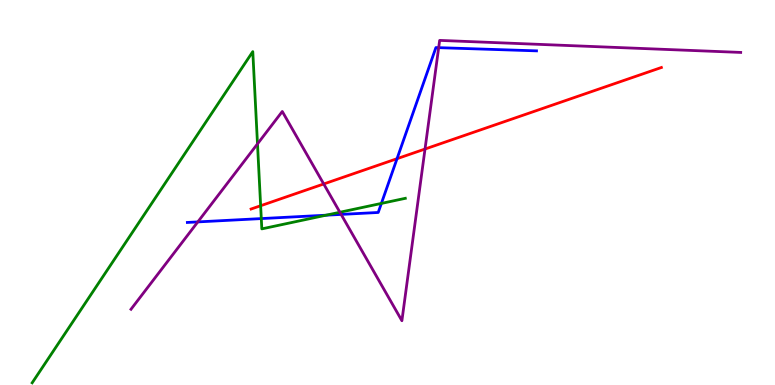[{'lines': ['blue', 'red'], 'intersections': [{'x': 5.12, 'y': 5.88}]}, {'lines': ['green', 'red'], 'intersections': [{'x': 3.36, 'y': 4.66}]}, {'lines': ['purple', 'red'], 'intersections': [{'x': 4.18, 'y': 5.22}, {'x': 5.48, 'y': 6.13}]}, {'lines': ['blue', 'green'], 'intersections': [{'x': 3.37, 'y': 4.32}, {'x': 4.21, 'y': 4.41}, {'x': 4.92, 'y': 4.72}]}, {'lines': ['blue', 'purple'], 'intersections': [{'x': 2.55, 'y': 4.24}, {'x': 4.4, 'y': 4.43}, {'x': 5.66, 'y': 8.76}]}, {'lines': ['green', 'purple'], 'intersections': [{'x': 3.32, 'y': 6.26}, {'x': 4.39, 'y': 4.49}]}]